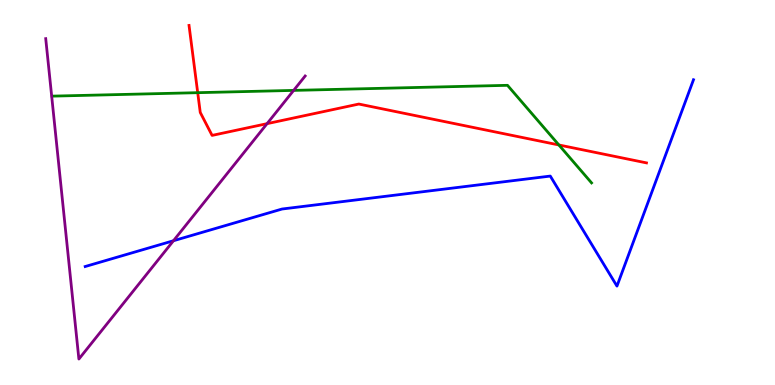[{'lines': ['blue', 'red'], 'intersections': []}, {'lines': ['green', 'red'], 'intersections': [{'x': 2.55, 'y': 7.59}, {'x': 7.21, 'y': 6.23}]}, {'lines': ['purple', 'red'], 'intersections': [{'x': 3.45, 'y': 6.79}]}, {'lines': ['blue', 'green'], 'intersections': []}, {'lines': ['blue', 'purple'], 'intersections': [{'x': 2.24, 'y': 3.75}]}, {'lines': ['green', 'purple'], 'intersections': [{'x': 3.79, 'y': 7.65}]}]